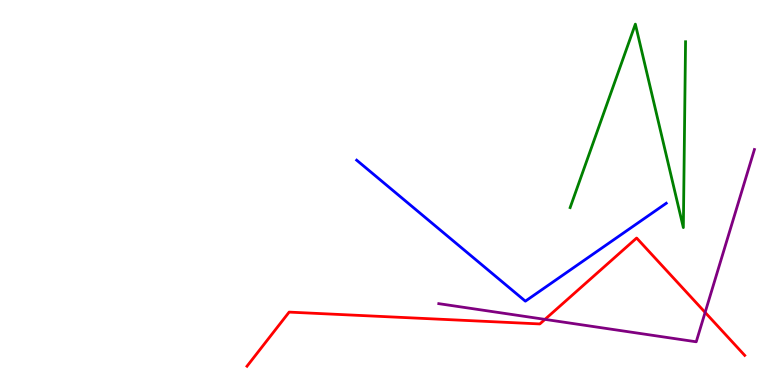[{'lines': ['blue', 'red'], 'intersections': []}, {'lines': ['green', 'red'], 'intersections': []}, {'lines': ['purple', 'red'], 'intersections': [{'x': 7.03, 'y': 1.7}, {'x': 9.1, 'y': 1.89}]}, {'lines': ['blue', 'green'], 'intersections': []}, {'lines': ['blue', 'purple'], 'intersections': []}, {'lines': ['green', 'purple'], 'intersections': []}]